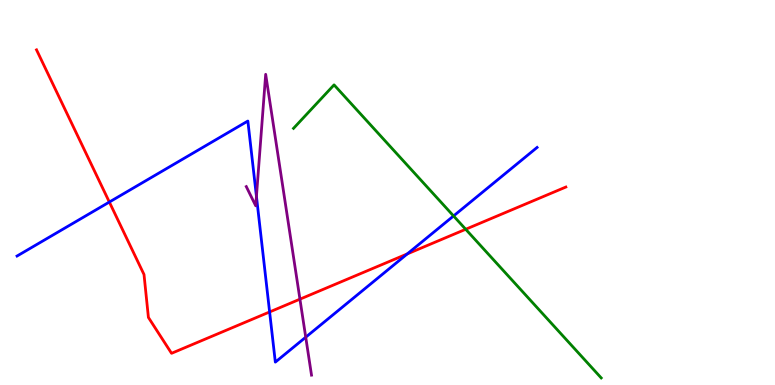[{'lines': ['blue', 'red'], 'intersections': [{'x': 1.41, 'y': 4.75}, {'x': 3.48, 'y': 1.9}, {'x': 5.26, 'y': 3.4}]}, {'lines': ['green', 'red'], 'intersections': [{'x': 6.01, 'y': 4.04}]}, {'lines': ['purple', 'red'], 'intersections': [{'x': 3.87, 'y': 2.23}]}, {'lines': ['blue', 'green'], 'intersections': [{'x': 5.85, 'y': 4.39}]}, {'lines': ['blue', 'purple'], 'intersections': [{'x': 3.31, 'y': 4.9}, {'x': 3.94, 'y': 1.24}]}, {'lines': ['green', 'purple'], 'intersections': []}]